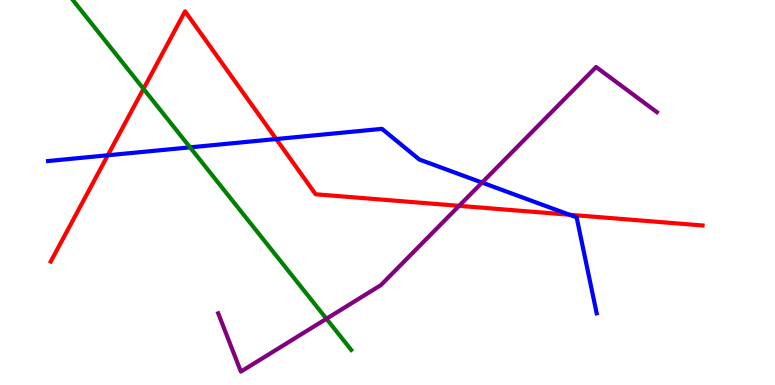[{'lines': ['blue', 'red'], 'intersections': [{'x': 1.39, 'y': 5.97}, {'x': 3.56, 'y': 6.39}, {'x': 7.35, 'y': 4.42}]}, {'lines': ['green', 'red'], 'intersections': [{'x': 1.85, 'y': 7.69}]}, {'lines': ['purple', 'red'], 'intersections': [{'x': 5.92, 'y': 4.65}]}, {'lines': ['blue', 'green'], 'intersections': [{'x': 2.45, 'y': 6.17}]}, {'lines': ['blue', 'purple'], 'intersections': [{'x': 6.22, 'y': 5.26}]}, {'lines': ['green', 'purple'], 'intersections': [{'x': 4.21, 'y': 1.72}]}]